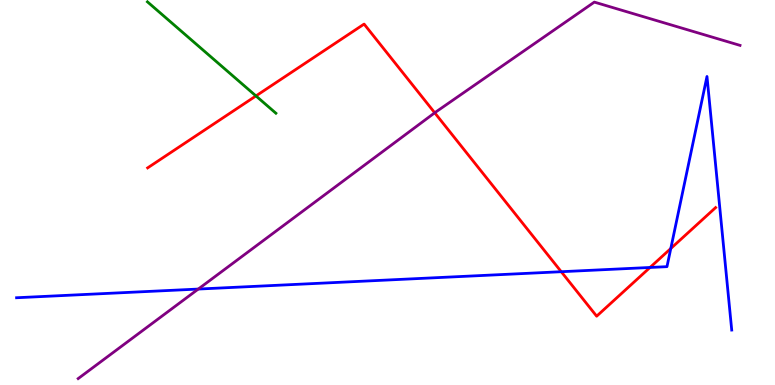[{'lines': ['blue', 'red'], 'intersections': [{'x': 7.24, 'y': 2.94}, {'x': 8.39, 'y': 3.05}, {'x': 8.66, 'y': 3.55}]}, {'lines': ['green', 'red'], 'intersections': [{'x': 3.3, 'y': 7.51}]}, {'lines': ['purple', 'red'], 'intersections': [{'x': 5.61, 'y': 7.07}]}, {'lines': ['blue', 'green'], 'intersections': []}, {'lines': ['blue', 'purple'], 'intersections': [{'x': 2.56, 'y': 2.49}]}, {'lines': ['green', 'purple'], 'intersections': []}]